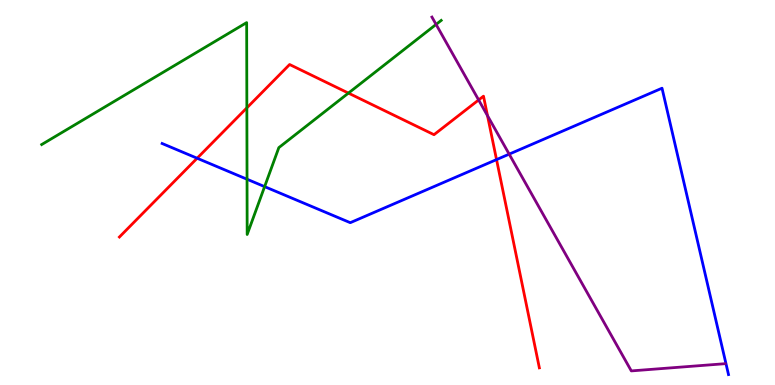[{'lines': ['blue', 'red'], 'intersections': [{'x': 2.54, 'y': 5.89}, {'x': 6.41, 'y': 5.85}]}, {'lines': ['green', 'red'], 'intersections': [{'x': 3.19, 'y': 7.2}, {'x': 4.5, 'y': 7.58}]}, {'lines': ['purple', 'red'], 'intersections': [{'x': 6.18, 'y': 7.4}, {'x': 6.29, 'y': 6.99}]}, {'lines': ['blue', 'green'], 'intersections': [{'x': 3.19, 'y': 5.34}, {'x': 3.41, 'y': 5.15}]}, {'lines': ['blue', 'purple'], 'intersections': [{'x': 6.57, 'y': 6.0}]}, {'lines': ['green', 'purple'], 'intersections': [{'x': 5.63, 'y': 9.37}]}]